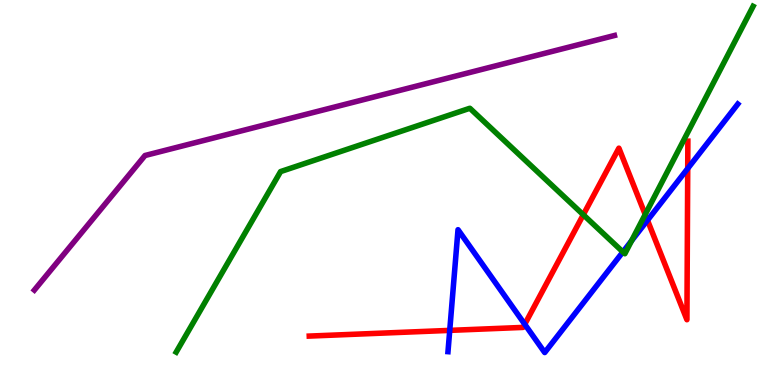[{'lines': ['blue', 'red'], 'intersections': [{'x': 5.8, 'y': 1.42}, {'x': 6.77, 'y': 1.58}, {'x': 8.35, 'y': 4.28}, {'x': 8.87, 'y': 5.62}]}, {'lines': ['green', 'red'], 'intersections': [{'x': 7.53, 'y': 4.42}, {'x': 8.33, 'y': 4.43}]}, {'lines': ['purple', 'red'], 'intersections': []}, {'lines': ['blue', 'green'], 'intersections': [{'x': 8.04, 'y': 3.46}, {'x': 8.15, 'y': 3.75}]}, {'lines': ['blue', 'purple'], 'intersections': []}, {'lines': ['green', 'purple'], 'intersections': []}]